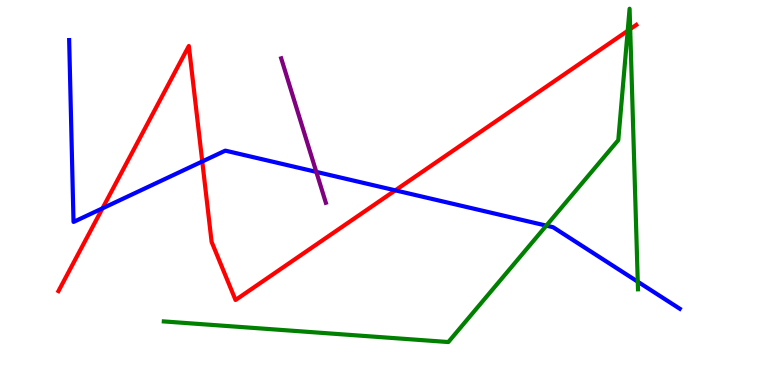[{'lines': ['blue', 'red'], 'intersections': [{'x': 1.32, 'y': 4.59}, {'x': 2.61, 'y': 5.81}, {'x': 5.1, 'y': 5.06}]}, {'lines': ['green', 'red'], 'intersections': [{'x': 8.1, 'y': 9.2}, {'x': 8.13, 'y': 9.24}]}, {'lines': ['purple', 'red'], 'intersections': []}, {'lines': ['blue', 'green'], 'intersections': [{'x': 7.05, 'y': 4.14}, {'x': 8.23, 'y': 2.68}]}, {'lines': ['blue', 'purple'], 'intersections': [{'x': 4.08, 'y': 5.54}]}, {'lines': ['green', 'purple'], 'intersections': []}]